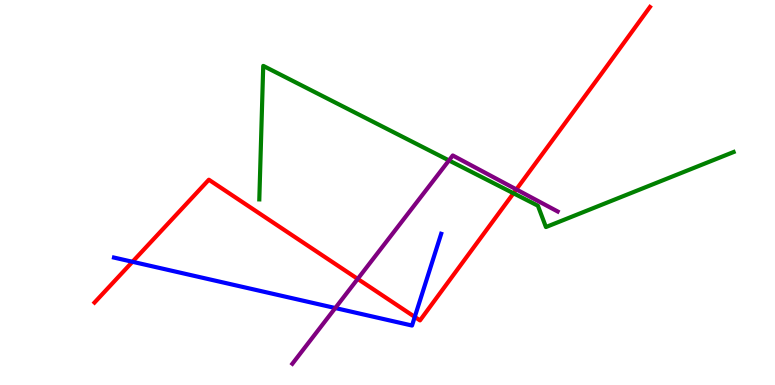[{'lines': ['blue', 'red'], 'intersections': [{'x': 1.71, 'y': 3.2}, {'x': 5.35, 'y': 1.77}]}, {'lines': ['green', 'red'], 'intersections': [{'x': 6.63, 'y': 4.98}]}, {'lines': ['purple', 'red'], 'intersections': [{'x': 4.62, 'y': 2.76}, {'x': 6.66, 'y': 5.08}]}, {'lines': ['blue', 'green'], 'intersections': []}, {'lines': ['blue', 'purple'], 'intersections': [{'x': 4.33, 'y': 2.0}]}, {'lines': ['green', 'purple'], 'intersections': [{'x': 5.79, 'y': 5.83}]}]